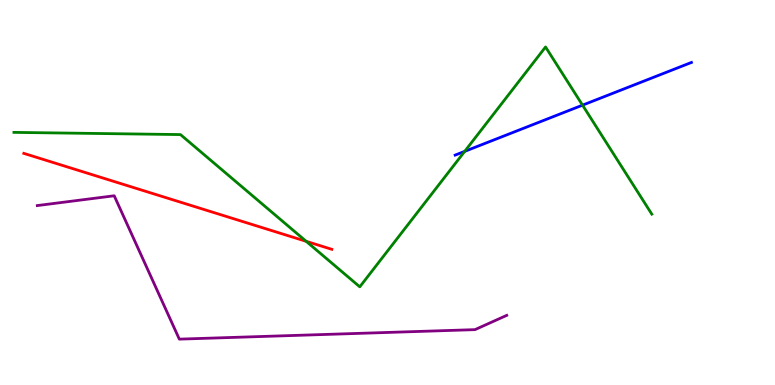[{'lines': ['blue', 'red'], 'intersections': []}, {'lines': ['green', 'red'], 'intersections': [{'x': 3.95, 'y': 3.73}]}, {'lines': ['purple', 'red'], 'intersections': []}, {'lines': ['blue', 'green'], 'intersections': [{'x': 6.0, 'y': 6.07}, {'x': 7.52, 'y': 7.27}]}, {'lines': ['blue', 'purple'], 'intersections': []}, {'lines': ['green', 'purple'], 'intersections': []}]